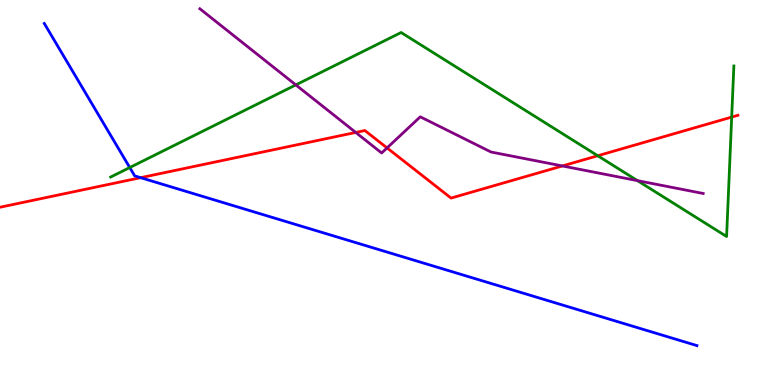[{'lines': ['blue', 'red'], 'intersections': [{'x': 1.81, 'y': 5.39}]}, {'lines': ['green', 'red'], 'intersections': [{'x': 7.71, 'y': 5.95}, {'x': 9.44, 'y': 6.96}]}, {'lines': ['purple', 'red'], 'intersections': [{'x': 4.59, 'y': 6.56}, {'x': 4.99, 'y': 6.16}, {'x': 7.26, 'y': 5.69}]}, {'lines': ['blue', 'green'], 'intersections': [{'x': 1.67, 'y': 5.65}]}, {'lines': ['blue', 'purple'], 'intersections': []}, {'lines': ['green', 'purple'], 'intersections': [{'x': 3.82, 'y': 7.79}, {'x': 8.23, 'y': 5.31}]}]